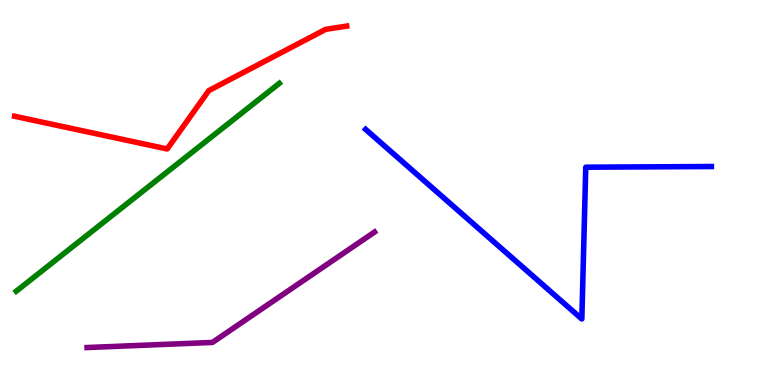[{'lines': ['blue', 'red'], 'intersections': []}, {'lines': ['green', 'red'], 'intersections': []}, {'lines': ['purple', 'red'], 'intersections': []}, {'lines': ['blue', 'green'], 'intersections': []}, {'lines': ['blue', 'purple'], 'intersections': []}, {'lines': ['green', 'purple'], 'intersections': []}]